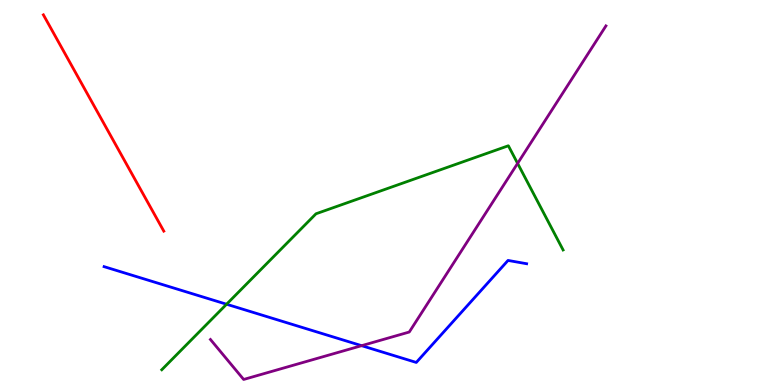[{'lines': ['blue', 'red'], 'intersections': []}, {'lines': ['green', 'red'], 'intersections': []}, {'lines': ['purple', 'red'], 'intersections': []}, {'lines': ['blue', 'green'], 'intersections': [{'x': 2.92, 'y': 2.1}]}, {'lines': ['blue', 'purple'], 'intersections': [{'x': 4.67, 'y': 1.02}]}, {'lines': ['green', 'purple'], 'intersections': [{'x': 6.68, 'y': 5.76}]}]